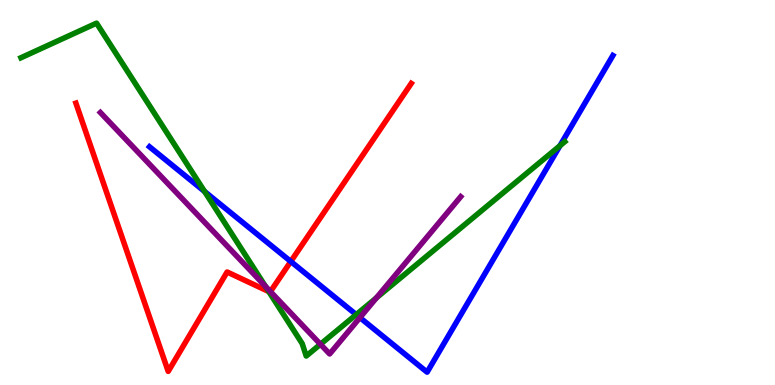[{'lines': ['blue', 'red'], 'intersections': [{'x': 3.75, 'y': 3.21}]}, {'lines': ['green', 'red'], 'intersections': [{'x': 3.47, 'y': 2.43}]}, {'lines': ['purple', 'red'], 'intersections': [{'x': 3.49, 'y': 2.43}]}, {'lines': ['blue', 'green'], 'intersections': [{'x': 2.64, 'y': 5.03}, {'x': 4.6, 'y': 1.83}, {'x': 7.23, 'y': 6.22}]}, {'lines': ['blue', 'purple'], 'intersections': [{'x': 4.64, 'y': 1.75}]}, {'lines': ['green', 'purple'], 'intersections': [{'x': 3.43, 'y': 2.56}, {'x': 4.13, 'y': 1.06}, {'x': 4.86, 'y': 2.26}]}]